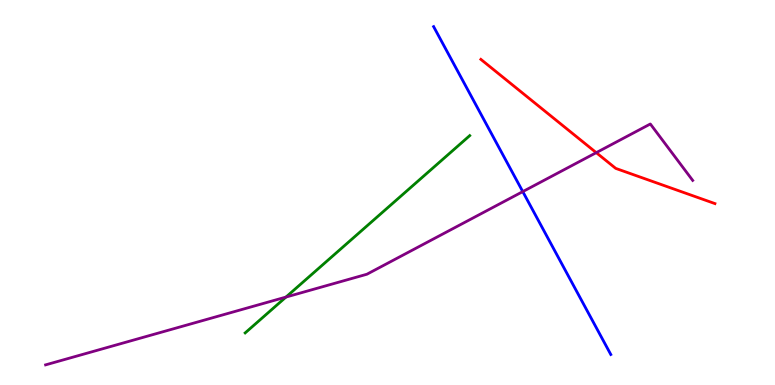[{'lines': ['blue', 'red'], 'intersections': []}, {'lines': ['green', 'red'], 'intersections': []}, {'lines': ['purple', 'red'], 'intersections': [{'x': 7.69, 'y': 6.03}]}, {'lines': ['blue', 'green'], 'intersections': []}, {'lines': ['blue', 'purple'], 'intersections': [{'x': 6.75, 'y': 5.02}]}, {'lines': ['green', 'purple'], 'intersections': [{'x': 3.69, 'y': 2.28}]}]